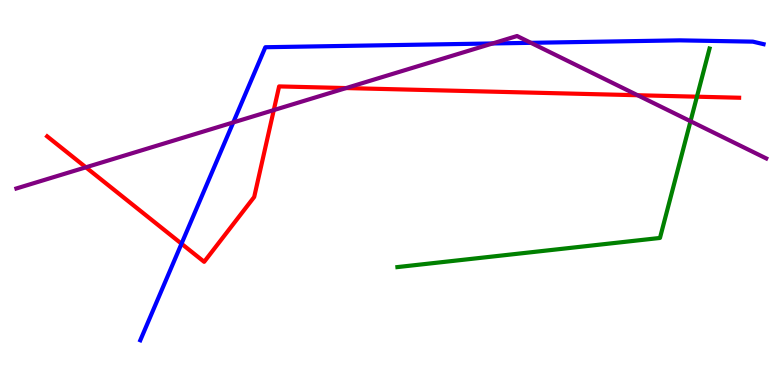[{'lines': ['blue', 'red'], 'intersections': [{'x': 2.34, 'y': 3.67}]}, {'lines': ['green', 'red'], 'intersections': [{'x': 8.99, 'y': 7.49}]}, {'lines': ['purple', 'red'], 'intersections': [{'x': 1.11, 'y': 5.65}, {'x': 3.53, 'y': 7.14}, {'x': 4.47, 'y': 7.71}, {'x': 8.23, 'y': 7.53}]}, {'lines': ['blue', 'green'], 'intersections': []}, {'lines': ['blue', 'purple'], 'intersections': [{'x': 3.01, 'y': 6.82}, {'x': 6.36, 'y': 8.87}, {'x': 6.85, 'y': 8.89}]}, {'lines': ['green', 'purple'], 'intersections': [{'x': 8.91, 'y': 6.85}]}]